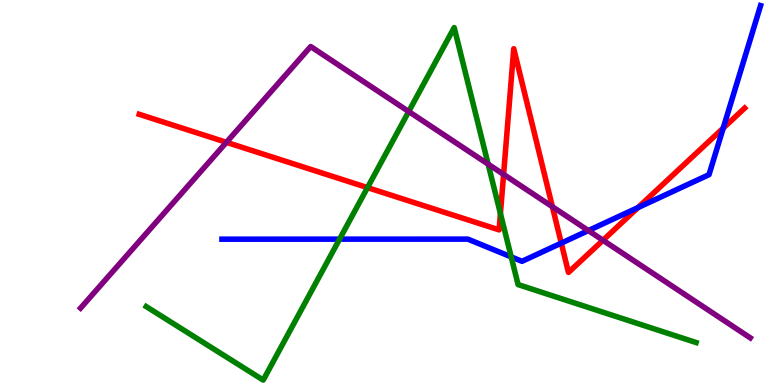[{'lines': ['blue', 'red'], 'intersections': [{'x': 7.24, 'y': 3.69}, {'x': 8.23, 'y': 4.61}, {'x': 9.33, 'y': 6.67}]}, {'lines': ['green', 'red'], 'intersections': [{'x': 4.74, 'y': 5.13}, {'x': 6.46, 'y': 4.45}]}, {'lines': ['purple', 'red'], 'intersections': [{'x': 2.92, 'y': 6.3}, {'x': 6.5, 'y': 5.47}, {'x': 7.13, 'y': 4.63}, {'x': 7.78, 'y': 3.76}]}, {'lines': ['blue', 'green'], 'intersections': [{'x': 4.38, 'y': 3.79}, {'x': 6.6, 'y': 3.33}]}, {'lines': ['blue', 'purple'], 'intersections': [{'x': 7.59, 'y': 4.01}]}, {'lines': ['green', 'purple'], 'intersections': [{'x': 5.27, 'y': 7.1}, {'x': 6.3, 'y': 5.74}]}]